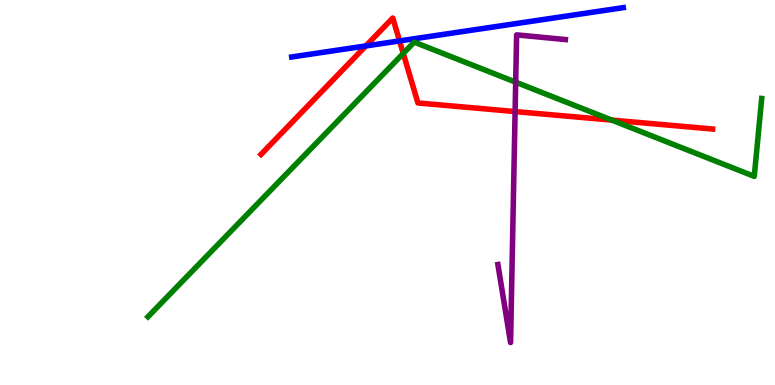[{'lines': ['blue', 'red'], 'intersections': [{'x': 4.72, 'y': 8.81}, {'x': 5.16, 'y': 8.94}]}, {'lines': ['green', 'red'], 'intersections': [{'x': 5.2, 'y': 8.61}, {'x': 7.89, 'y': 6.88}]}, {'lines': ['purple', 'red'], 'intersections': [{'x': 6.65, 'y': 7.1}]}, {'lines': ['blue', 'green'], 'intersections': []}, {'lines': ['blue', 'purple'], 'intersections': []}, {'lines': ['green', 'purple'], 'intersections': [{'x': 6.65, 'y': 7.87}]}]